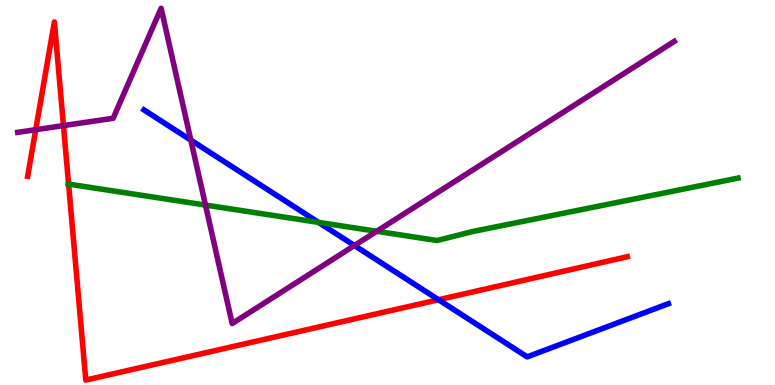[{'lines': ['blue', 'red'], 'intersections': [{'x': 5.66, 'y': 2.22}]}, {'lines': ['green', 'red'], 'intersections': [{'x': 0.885, 'y': 5.22}]}, {'lines': ['purple', 'red'], 'intersections': [{'x': 0.461, 'y': 6.63}, {'x': 0.819, 'y': 6.74}]}, {'lines': ['blue', 'green'], 'intersections': [{'x': 4.11, 'y': 4.22}]}, {'lines': ['blue', 'purple'], 'intersections': [{'x': 2.46, 'y': 6.36}, {'x': 4.57, 'y': 3.62}]}, {'lines': ['green', 'purple'], 'intersections': [{'x': 2.65, 'y': 4.67}, {'x': 4.86, 'y': 3.99}]}]